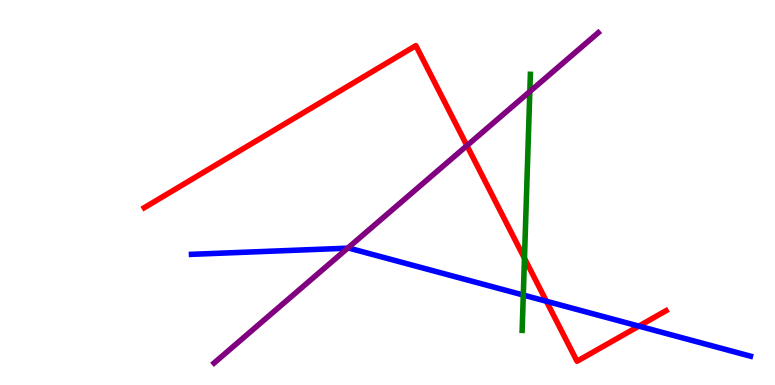[{'lines': ['blue', 'red'], 'intersections': [{'x': 7.05, 'y': 2.18}, {'x': 8.24, 'y': 1.53}]}, {'lines': ['green', 'red'], 'intersections': [{'x': 6.77, 'y': 3.29}]}, {'lines': ['purple', 'red'], 'intersections': [{'x': 6.02, 'y': 6.22}]}, {'lines': ['blue', 'green'], 'intersections': [{'x': 6.75, 'y': 2.34}]}, {'lines': ['blue', 'purple'], 'intersections': [{'x': 4.49, 'y': 3.55}]}, {'lines': ['green', 'purple'], 'intersections': [{'x': 6.84, 'y': 7.62}]}]